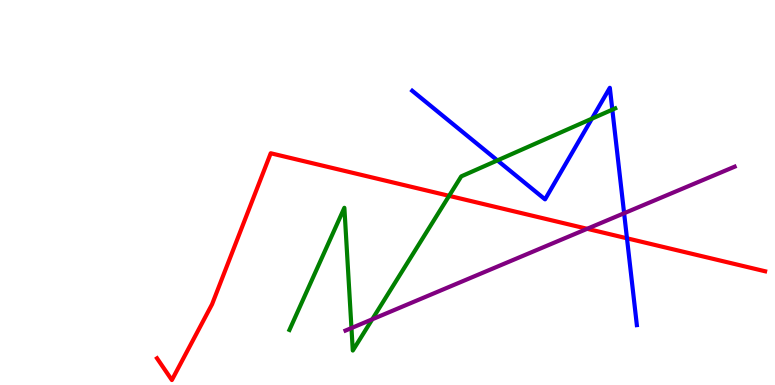[{'lines': ['blue', 'red'], 'intersections': [{'x': 8.09, 'y': 3.81}]}, {'lines': ['green', 'red'], 'intersections': [{'x': 5.8, 'y': 4.91}]}, {'lines': ['purple', 'red'], 'intersections': [{'x': 7.58, 'y': 4.06}]}, {'lines': ['blue', 'green'], 'intersections': [{'x': 6.42, 'y': 5.83}, {'x': 7.64, 'y': 6.92}, {'x': 7.9, 'y': 7.15}]}, {'lines': ['blue', 'purple'], 'intersections': [{'x': 8.05, 'y': 4.46}]}, {'lines': ['green', 'purple'], 'intersections': [{'x': 4.54, 'y': 1.48}, {'x': 4.8, 'y': 1.71}]}]